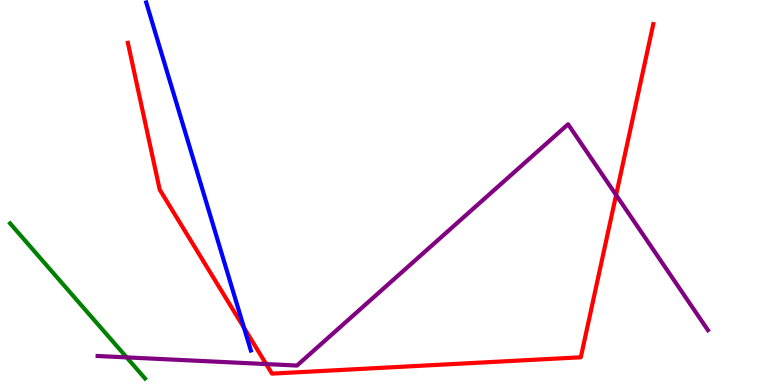[{'lines': ['blue', 'red'], 'intersections': [{'x': 3.15, 'y': 1.49}]}, {'lines': ['green', 'red'], 'intersections': []}, {'lines': ['purple', 'red'], 'intersections': [{'x': 3.43, 'y': 0.544}, {'x': 7.95, 'y': 4.94}]}, {'lines': ['blue', 'green'], 'intersections': []}, {'lines': ['blue', 'purple'], 'intersections': []}, {'lines': ['green', 'purple'], 'intersections': [{'x': 1.63, 'y': 0.717}]}]